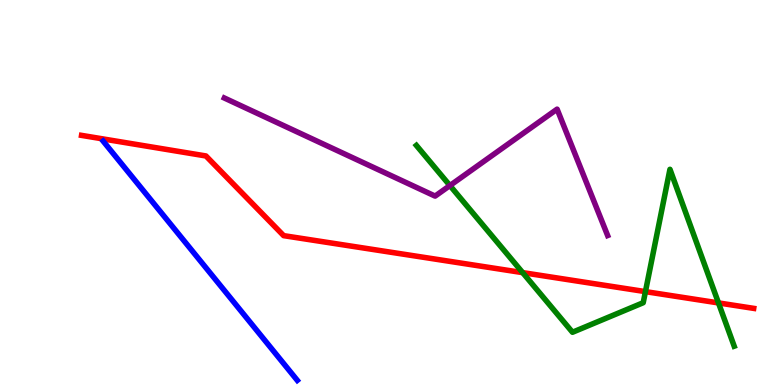[{'lines': ['blue', 'red'], 'intersections': []}, {'lines': ['green', 'red'], 'intersections': [{'x': 6.74, 'y': 2.92}, {'x': 8.33, 'y': 2.43}, {'x': 9.27, 'y': 2.13}]}, {'lines': ['purple', 'red'], 'intersections': []}, {'lines': ['blue', 'green'], 'intersections': []}, {'lines': ['blue', 'purple'], 'intersections': []}, {'lines': ['green', 'purple'], 'intersections': [{'x': 5.81, 'y': 5.18}]}]